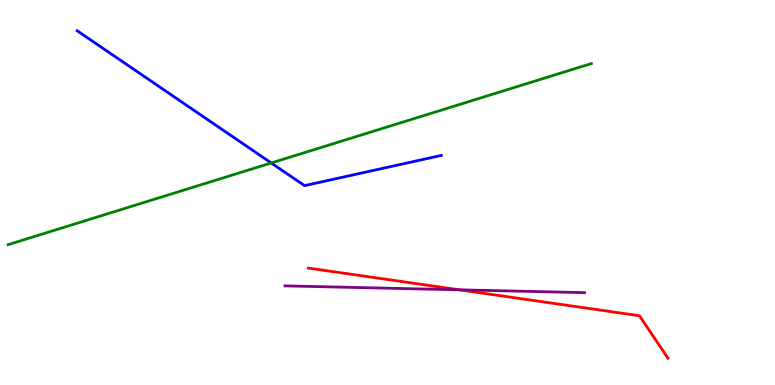[{'lines': ['blue', 'red'], 'intersections': []}, {'lines': ['green', 'red'], 'intersections': []}, {'lines': ['purple', 'red'], 'intersections': [{'x': 5.93, 'y': 2.47}]}, {'lines': ['blue', 'green'], 'intersections': [{'x': 3.5, 'y': 5.77}]}, {'lines': ['blue', 'purple'], 'intersections': []}, {'lines': ['green', 'purple'], 'intersections': []}]